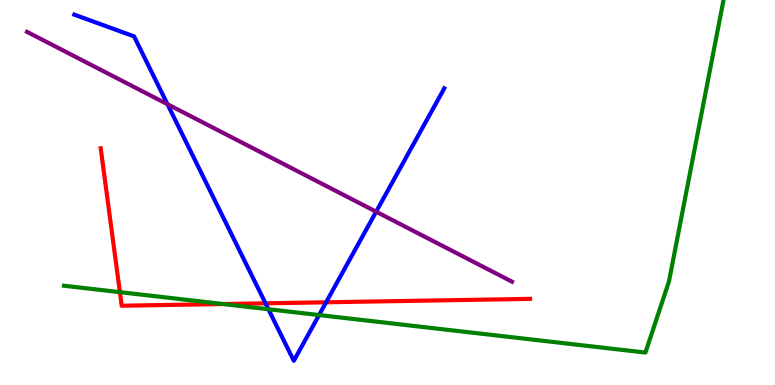[{'lines': ['blue', 'red'], 'intersections': [{'x': 3.43, 'y': 2.12}, {'x': 4.21, 'y': 2.15}]}, {'lines': ['green', 'red'], 'intersections': [{'x': 1.55, 'y': 2.41}, {'x': 2.88, 'y': 2.1}]}, {'lines': ['purple', 'red'], 'intersections': []}, {'lines': ['blue', 'green'], 'intersections': [{'x': 3.46, 'y': 1.97}, {'x': 4.12, 'y': 1.82}]}, {'lines': ['blue', 'purple'], 'intersections': [{'x': 2.16, 'y': 7.29}, {'x': 4.85, 'y': 4.5}]}, {'lines': ['green', 'purple'], 'intersections': []}]